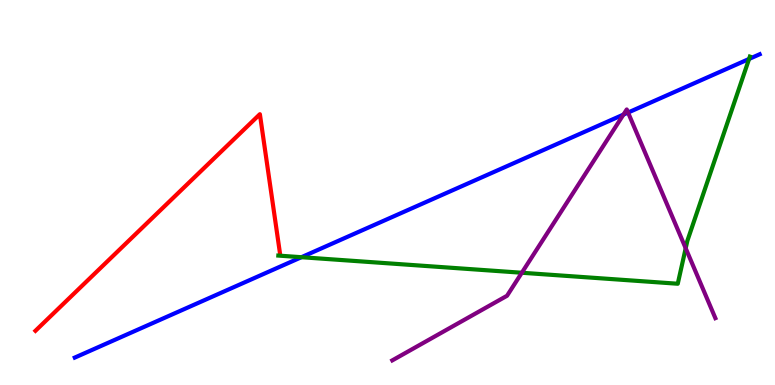[{'lines': ['blue', 'red'], 'intersections': []}, {'lines': ['green', 'red'], 'intersections': []}, {'lines': ['purple', 'red'], 'intersections': []}, {'lines': ['blue', 'green'], 'intersections': [{'x': 3.89, 'y': 3.32}, {'x': 9.67, 'y': 8.47}]}, {'lines': ['blue', 'purple'], 'intersections': [{'x': 8.04, 'y': 7.02}, {'x': 8.1, 'y': 7.08}]}, {'lines': ['green', 'purple'], 'intersections': [{'x': 6.73, 'y': 2.92}, {'x': 8.85, 'y': 3.55}]}]